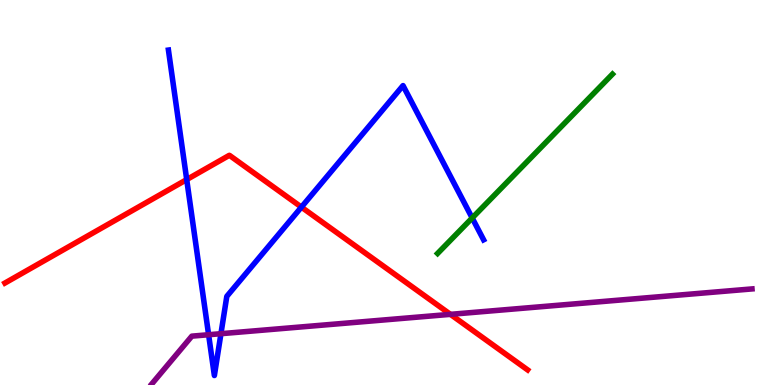[{'lines': ['blue', 'red'], 'intersections': [{'x': 2.41, 'y': 5.34}, {'x': 3.89, 'y': 4.62}]}, {'lines': ['green', 'red'], 'intersections': []}, {'lines': ['purple', 'red'], 'intersections': [{'x': 5.81, 'y': 1.84}]}, {'lines': ['blue', 'green'], 'intersections': [{'x': 6.09, 'y': 4.34}]}, {'lines': ['blue', 'purple'], 'intersections': [{'x': 2.69, 'y': 1.31}, {'x': 2.85, 'y': 1.33}]}, {'lines': ['green', 'purple'], 'intersections': []}]